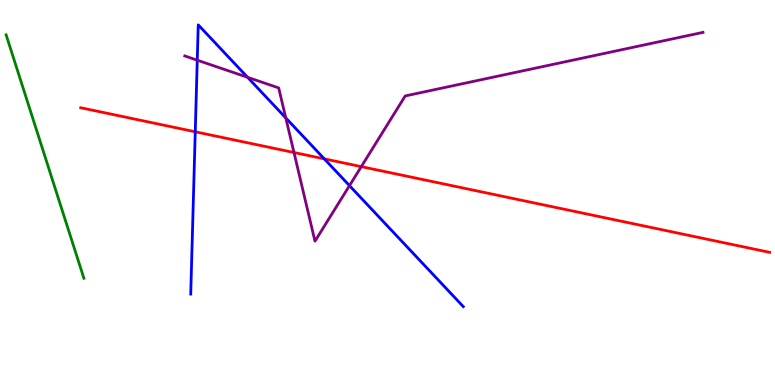[{'lines': ['blue', 'red'], 'intersections': [{'x': 2.52, 'y': 6.58}, {'x': 4.18, 'y': 5.87}]}, {'lines': ['green', 'red'], 'intersections': []}, {'lines': ['purple', 'red'], 'intersections': [{'x': 3.79, 'y': 6.04}, {'x': 4.66, 'y': 5.67}]}, {'lines': ['blue', 'green'], 'intersections': []}, {'lines': ['blue', 'purple'], 'intersections': [{'x': 2.55, 'y': 8.44}, {'x': 3.19, 'y': 7.99}, {'x': 3.69, 'y': 6.94}, {'x': 4.51, 'y': 5.18}]}, {'lines': ['green', 'purple'], 'intersections': []}]